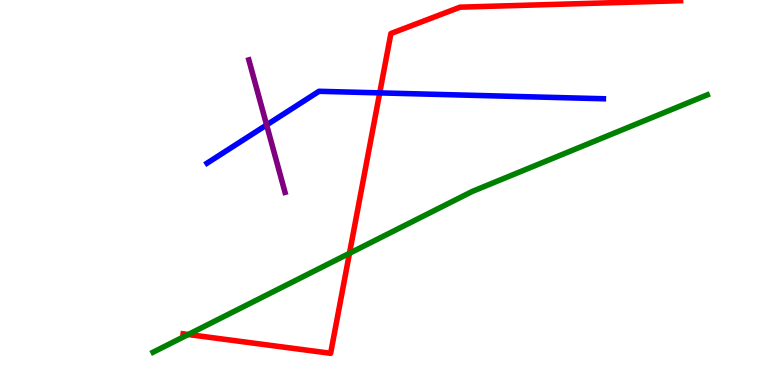[{'lines': ['blue', 'red'], 'intersections': [{'x': 4.9, 'y': 7.59}]}, {'lines': ['green', 'red'], 'intersections': [{'x': 2.43, 'y': 1.31}, {'x': 4.51, 'y': 3.42}]}, {'lines': ['purple', 'red'], 'intersections': []}, {'lines': ['blue', 'green'], 'intersections': []}, {'lines': ['blue', 'purple'], 'intersections': [{'x': 3.44, 'y': 6.75}]}, {'lines': ['green', 'purple'], 'intersections': []}]